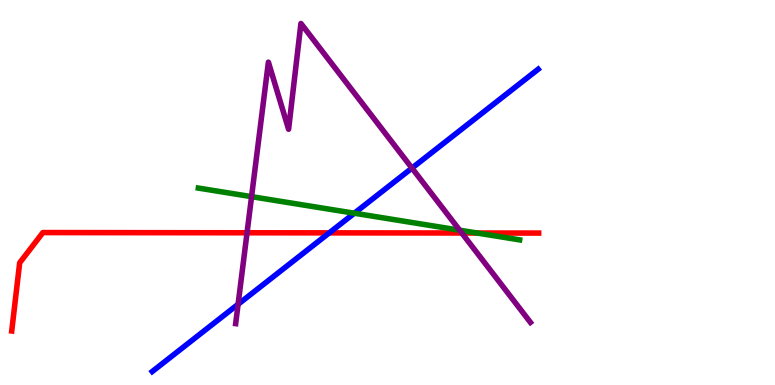[{'lines': ['blue', 'red'], 'intersections': [{'x': 4.25, 'y': 3.95}]}, {'lines': ['green', 'red'], 'intersections': [{'x': 6.16, 'y': 3.95}]}, {'lines': ['purple', 'red'], 'intersections': [{'x': 3.19, 'y': 3.95}, {'x': 5.96, 'y': 3.95}]}, {'lines': ['blue', 'green'], 'intersections': [{'x': 4.57, 'y': 4.46}]}, {'lines': ['blue', 'purple'], 'intersections': [{'x': 3.07, 'y': 2.1}, {'x': 5.32, 'y': 5.63}]}, {'lines': ['green', 'purple'], 'intersections': [{'x': 3.25, 'y': 4.89}, {'x': 5.93, 'y': 4.02}]}]